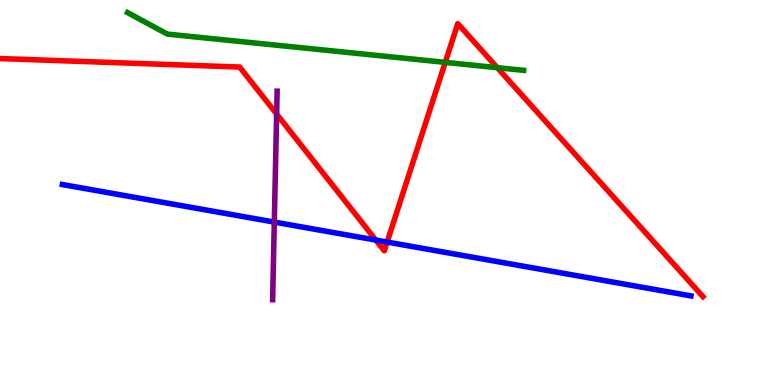[{'lines': ['blue', 'red'], 'intersections': [{'x': 4.85, 'y': 3.76}, {'x': 4.99, 'y': 3.71}]}, {'lines': ['green', 'red'], 'intersections': [{'x': 5.75, 'y': 8.38}, {'x': 6.42, 'y': 8.24}]}, {'lines': ['purple', 'red'], 'intersections': [{'x': 3.57, 'y': 7.04}]}, {'lines': ['blue', 'green'], 'intersections': []}, {'lines': ['blue', 'purple'], 'intersections': [{'x': 3.54, 'y': 4.23}]}, {'lines': ['green', 'purple'], 'intersections': []}]